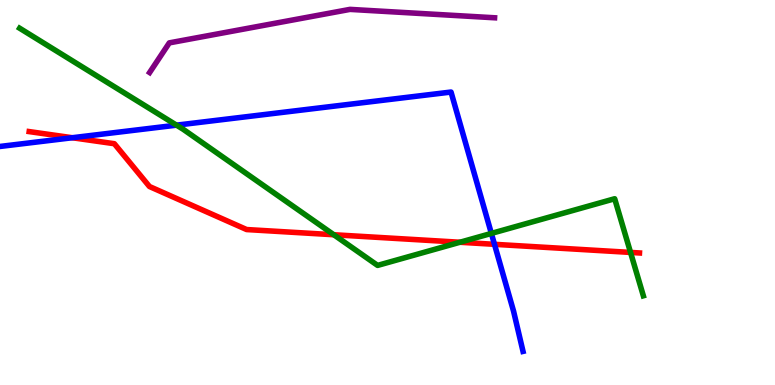[{'lines': ['blue', 'red'], 'intersections': [{'x': 0.933, 'y': 6.42}, {'x': 6.38, 'y': 3.65}]}, {'lines': ['green', 'red'], 'intersections': [{'x': 4.31, 'y': 3.9}, {'x': 5.93, 'y': 3.71}, {'x': 8.14, 'y': 3.44}]}, {'lines': ['purple', 'red'], 'intersections': []}, {'lines': ['blue', 'green'], 'intersections': [{'x': 2.28, 'y': 6.75}, {'x': 6.34, 'y': 3.94}]}, {'lines': ['blue', 'purple'], 'intersections': []}, {'lines': ['green', 'purple'], 'intersections': []}]